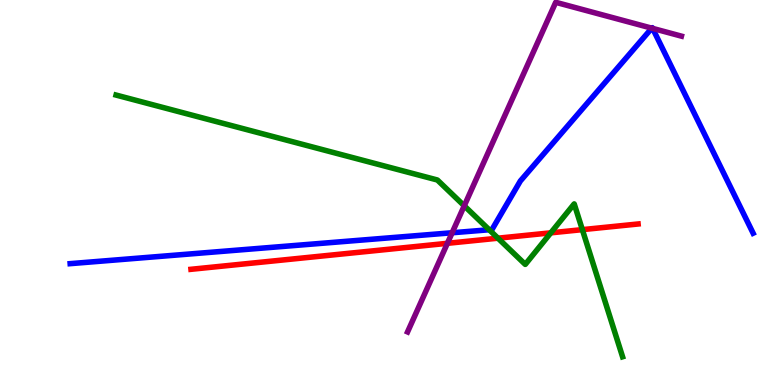[{'lines': ['blue', 'red'], 'intersections': []}, {'lines': ['green', 'red'], 'intersections': [{'x': 6.43, 'y': 3.81}, {'x': 7.11, 'y': 3.95}, {'x': 7.51, 'y': 4.04}]}, {'lines': ['purple', 'red'], 'intersections': [{'x': 5.77, 'y': 3.68}]}, {'lines': ['blue', 'green'], 'intersections': [{'x': 6.31, 'y': 4.03}]}, {'lines': ['blue', 'purple'], 'intersections': [{'x': 5.83, 'y': 3.95}, {'x': 8.41, 'y': 9.27}, {'x': 8.42, 'y': 9.26}]}, {'lines': ['green', 'purple'], 'intersections': [{'x': 5.99, 'y': 4.65}]}]